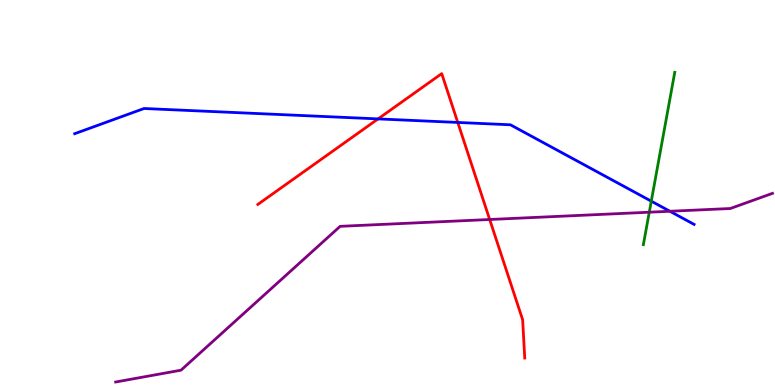[{'lines': ['blue', 'red'], 'intersections': [{'x': 4.88, 'y': 6.91}, {'x': 5.91, 'y': 6.82}]}, {'lines': ['green', 'red'], 'intersections': []}, {'lines': ['purple', 'red'], 'intersections': [{'x': 6.32, 'y': 4.3}]}, {'lines': ['blue', 'green'], 'intersections': [{'x': 8.4, 'y': 4.77}]}, {'lines': ['blue', 'purple'], 'intersections': [{'x': 8.64, 'y': 4.51}]}, {'lines': ['green', 'purple'], 'intersections': [{'x': 8.38, 'y': 4.49}]}]